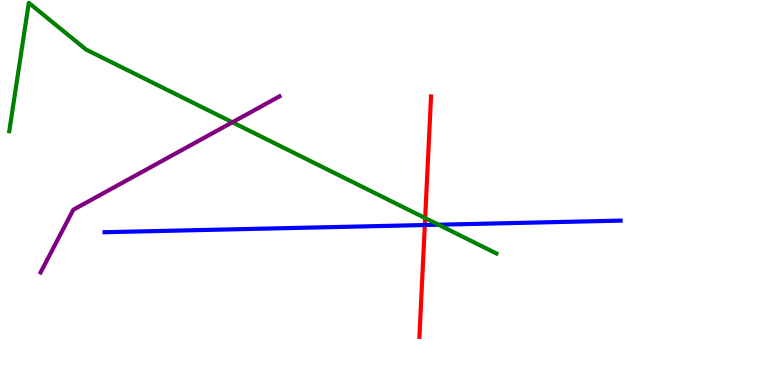[{'lines': ['blue', 'red'], 'intersections': [{'x': 5.48, 'y': 4.16}]}, {'lines': ['green', 'red'], 'intersections': [{'x': 5.49, 'y': 4.34}]}, {'lines': ['purple', 'red'], 'intersections': []}, {'lines': ['blue', 'green'], 'intersections': [{'x': 5.66, 'y': 4.16}]}, {'lines': ['blue', 'purple'], 'intersections': []}, {'lines': ['green', 'purple'], 'intersections': [{'x': 3.0, 'y': 6.82}]}]